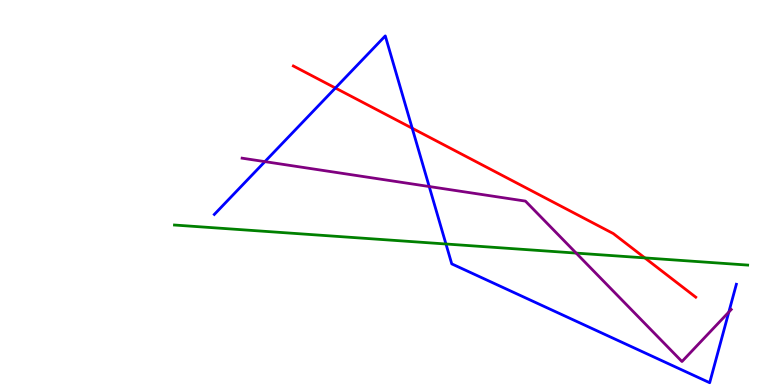[{'lines': ['blue', 'red'], 'intersections': [{'x': 4.33, 'y': 7.71}, {'x': 5.32, 'y': 6.67}]}, {'lines': ['green', 'red'], 'intersections': [{'x': 8.32, 'y': 3.3}]}, {'lines': ['purple', 'red'], 'intersections': []}, {'lines': ['blue', 'green'], 'intersections': [{'x': 5.75, 'y': 3.66}]}, {'lines': ['blue', 'purple'], 'intersections': [{'x': 3.42, 'y': 5.8}, {'x': 5.54, 'y': 5.16}, {'x': 9.4, 'y': 1.9}]}, {'lines': ['green', 'purple'], 'intersections': [{'x': 7.43, 'y': 3.43}]}]